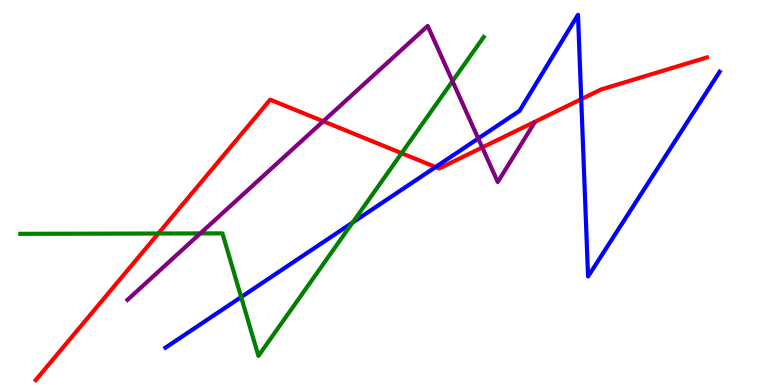[{'lines': ['blue', 'red'], 'intersections': [{'x': 5.62, 'y': 5.66}, {'x': 7.5, 'y': 7.42}]}, {'lines': ['green', 'red'], 'intersections': [{'x': 2.04, 'y': 3.93}, {'x': 5.18, 'y': 6.02}]}, {'lines': ['purple', 'red'], 'intersections': [{'x': 4.17, 'y': 6.85}, {'x': 6.22, 'y': 6.17}]}, {'lines': ['blue', 'green'], 'intersections': [{'x': 3.11, 'y': 2.28}, {'x': 4.55, 'y': 4.22}]}, {'lines': ['blue', 'purple'], 'intersections': [{'x': 6.17, 'y': 6.4}]}, {'lines': ['green', 'purple'], 'intersections': [{'x': 2.58, 'y': 3.94}, {'x': 5.84, 'y': 7.89}]}]